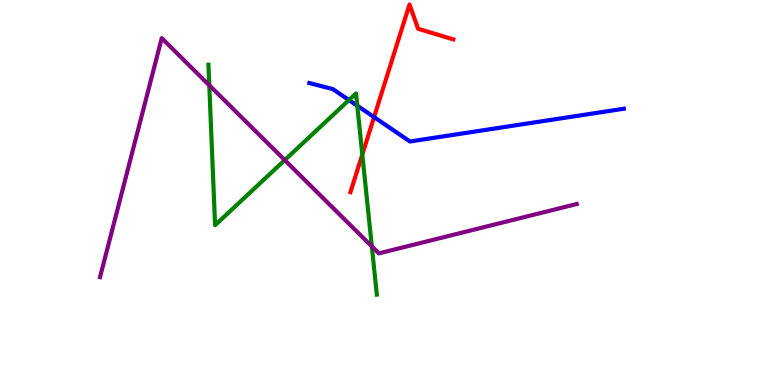[{'lines': ['blue', 'red'], 'intersections': [{'x': 4.83, 'y': 6.96}]}, {'lines': ['green', 'red'], 'intersections': [{'x': 4.67, 'y': 5.99}]}, {'lines': ['purple', 'red'], 'intersections': []}, {'lines': ['blue', 'green'], 'intersections': [{'x': 4.5, 'y': 7.4}, {'x': 4.61, 'y': 7.25}]}, {'lines': ['blue', 'purple'], 'intersections': []}, {'lines': ['green', 'purple'], 'intersections': [{'x': 2.7, 'y': 7.79}, {'x': 3.67, 'y': 5.84}, {'x': 4.8, 'y': 3.6}]}]